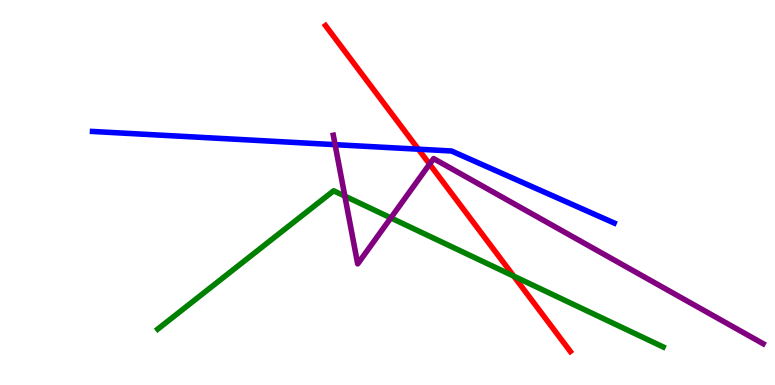[{'lines': ['blue', 'red'], 'intersections': [{'x': 5.4, 'y': 6.12}]}, {'lines': ['green', 'red'], 'intersections': [{'x': 6.63, 'y': 2.83}]}, {'lines': ['purple', 'red'], 'intersections': [{'x': 5.54, 'y': 5.74}]}, {'lines': ['blue', 'green'], 'intersections': []}, {'lines': ['blue', 'purple'], 'intersections': [{'x': 4.32, 'y': 6.24}]}, {'lines': ['green', 'purple'], 'intersections': [{'x': 4.45, 'y': 4.91}, {'x': 5.04, 'y': 4.34}]}]